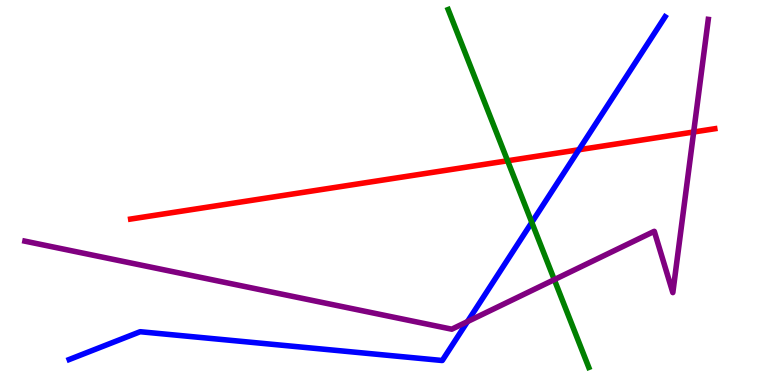[{'lines': ['blue', 'red'], 'intersections': [{'x': 7.47, 'y': 6.11}]}, {'lines': ['green', 'red'], 'intersections': [{'x': 6.55, 'y': 5.82}]}, {'lines': ['purple', 'red'], 'intersections': [{'x': 8.95, 'y': 6.57}]}, {'lines': ['blue', 'green'], 'intersections': [{'x': 6.86, 'y': 4.22}]}, {'lines': ['blue', 'purple'], 'intersections': [{'x': 6.03, 'y': 1.65}]}, {'lines': ['green', 'purple'], 'intersections': [{'x': 7.15, 'y': 2.74}]}]